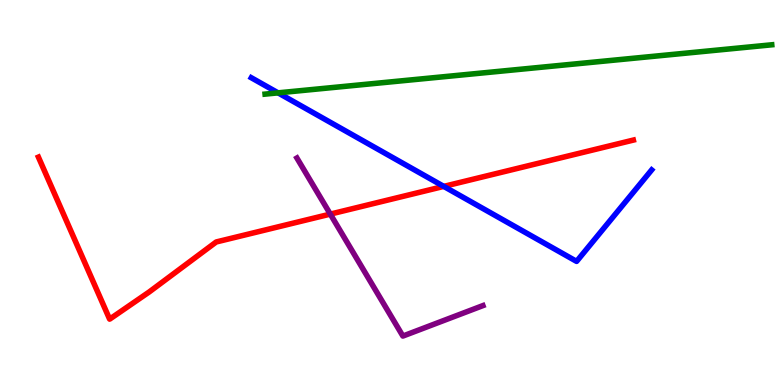[{'lines': ['blue', 'red'], 'intersections': [{'x': 5.73, 'y': 5.16}]}, {'lines': ['green', 'red'], 'intersections': []}, {'lines': ['purple', 'red'], 'intersections': [{'x': 4.26, 'y': 4.44}]}, {'lines': ['blue', 'green'], 'intersections': [{'x': 3.59, 'y': 7.59}]}, {'lines': ['blue', 'purple'], 'intersections': []}, {'lines': ['green', 'purple'], 'intersections': []}]